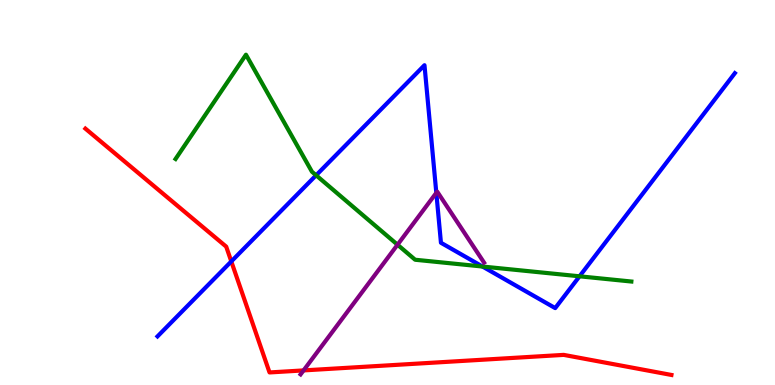[{'lines': ['blue', 'red'], 'intersections': [{'x': 2.98, 'y': 3.21}]}, {'lines': ['green', 'red'], 'intersections': []}, {'lines': ['purple', 'red'], 'intersections': [{'x': 3.92, 'y': 0.379}]}, {'lines': ['blue', 'green'], 'intersections': [{'x': 4.08, 'y': 5.45}, {'x': 6.23, 'y': 3.08}, {'x': 7.48, 'y': 2.82}]}, {'lines': ['blue', 'purple'], 'intersections': [{'x': 5.63, 'y': 4.99}]}, {'lines': ['green', 'purple'], 'intersections': [{'x': 5.13, 'y': 3.64}]}]